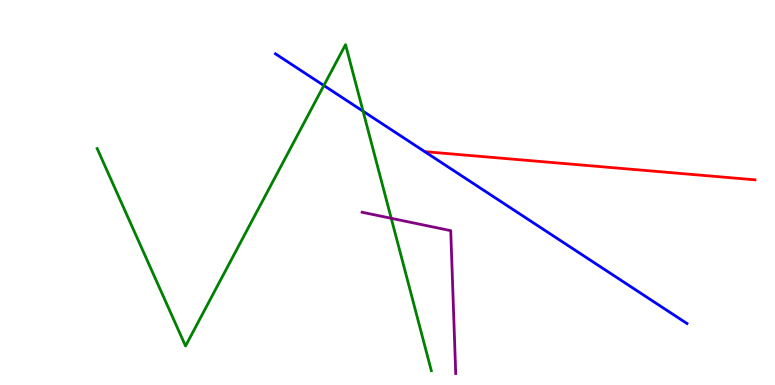[{'lines': ['blue', 'red'], 'intersections': []}, {'lines': ['green', 'red'], 'intersections': []}, {'lines': ['purple', 'red'], 'intersections': []}, {'lines': ['blue', 'green'], 'intersections': [{'x': 4.18, 'y': 7.78}, {'x': 4.68, 'y': 7.11}]}, {'lines': ['blue', 'purple'], 'intersections': []}, {'lines': ['green', 'purple'], 'intersections': [{'x': 5.05, 'y': 4.33}]}]